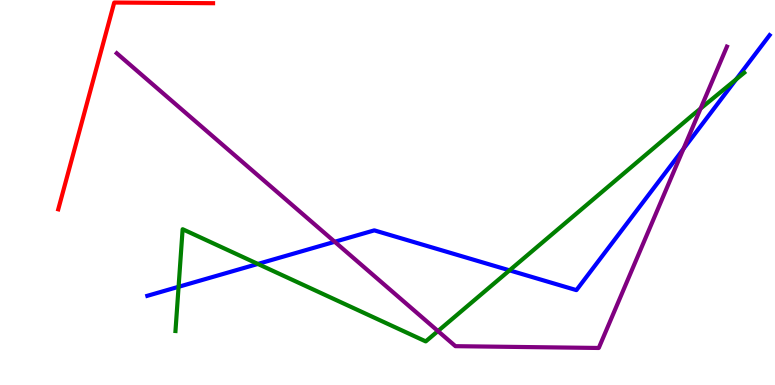[{'lines': ['blue', 'red'], 'intersections': []}, {'lines': ['green', 'red'], 'intersections': []}, {'lines': ['purple', 'red'], 'intersections': []}, {'lines': ['blue', 'green'], 'intersections': [{'x': 2.3, 'y': 2.55}, {'x': 3.33, 'y': 3.14}, {'x': 6.57, 'y': 2.98}, {'x': 9.5, 'y': 7.94}]}, {'lines': ['blue', 'purple'], 'intersections': [{'x': 4.32, 'y': 3.72}, {'x': 8.82, 'y': 6.13}]}, {'lines': ['green', 'purple'], 'intersections': [{'x': 5.65, 'y': 1.4}, {'x': 9.04, 'y': 7.18}]}]